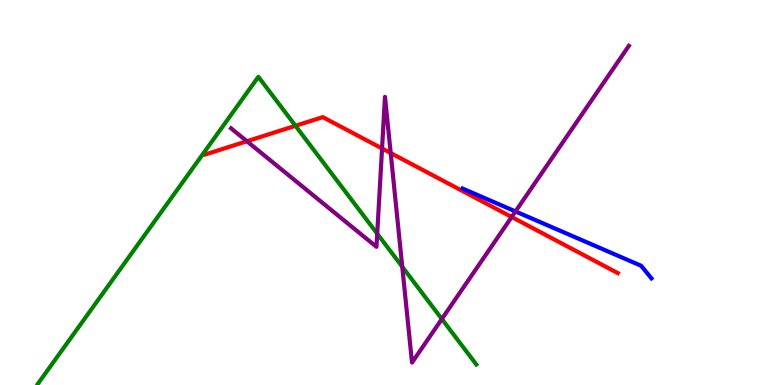[{'lines': ['blue', 'red'], 'intersections': []}, {'lines': ['green', 'red'], 'intersections': [{'x': 3.81, 'y': 6.73}]}, {'lines': ['purple', 'red'], 'intersections': [{'x': 3.19, 'y': 6.33}, {'x': 4.93, 'y': 6.14}, {'x': 5.04, 'y': 6.02}, {'x': 6.6, 'y': 4.36}]}, {'lines': ['blue', 'green'], 'intersections': []}, {'lines': ['blue', 'purple'], 'intersections': [{'x': 6.65, 'y': 4.51}]}, {'lines': ['green', 'purple'], 'intersections': [{'x': 4.87, 'y': 3.93}, {'x': 5.19, 'y': 3.07}, {'x': 5.7, 'y': 1.71}]}]